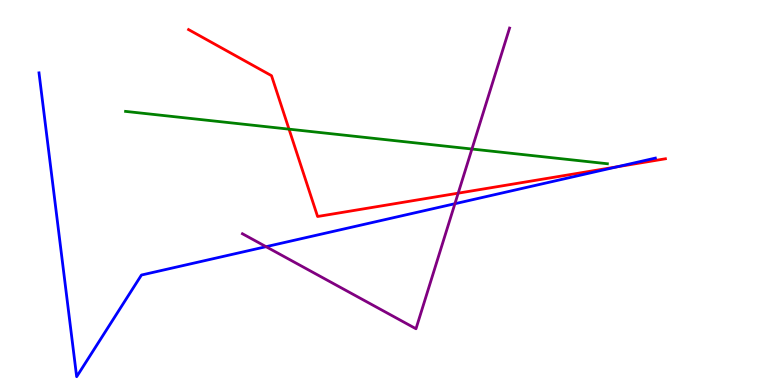[{'lines': ['blue', 'red'], 'intersections': [{'x': 7.97, 'y': 5.67}]}, {'lines': ['green', 'red'], 'intersections': [{'x': 3.73, 'y': 6.65}]}, {'lines': ['purple', 'red'], 'intersections': [{'x': 5.91, 'y': 4.98}]}, {'lines': ['blue', 'green'], 'intersections': []}, {'lines': ['blue', 'purple'], 'intersections': [{'x': 3.43, 'y': 3.59}, {'x': 5.87, 'y': 4.71}]}, {'lines': ['green', 'purple'], 'intersections': [{'x': 6.09, 'y': 6.13}]}]